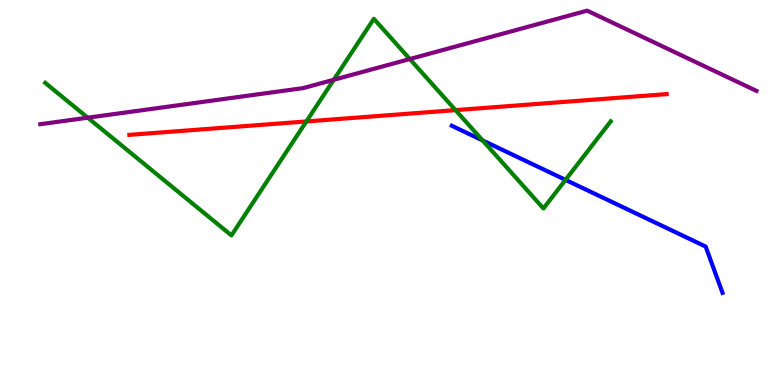[{'lines': ['blue', 'red'], 'intersections': []}, {'lines': ['green', 'red'], 'intersections': [{'x': 3.95, 'y': 6.85}, {'x': 5.88, 'y': 7.14}]}, {'lines': ['purple', 'red'], 'intersections': []}, {'lines': ['blue', 'green'], 'intersections': [{'x': 6.23, 'y': 6.35}, {'x': 7.3, 'y': 5.33}]}, {'lines': ['blue', 'purple'], 'intersections': []}, {'lines': ['green', 'purple'], 'intersections': [{'x': 1.13, 'y': 6.94}, {'x': 4.31, 'y': 7.93}, {'x': 5.29, 'y': 8.47}]}]